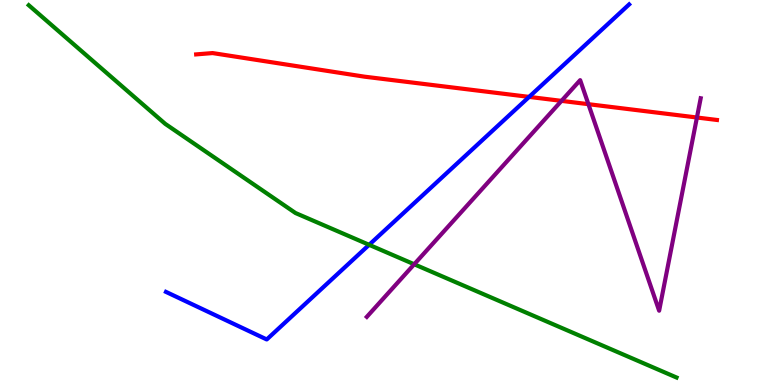[{'lines': ['blue', 'red'], 'intersections': [{'x': 6.83, 'y': 7.48}]}, {'lines': ['green', 'red'], 'intersections': []}, {'lines': ['purple', 'red'], 'intersections': [{'x': 7.25, 'y': 7.38}, {'x': 7.59, 'y': 7.29}, {'x': 8.99, 'y': 6.95}]}, {'lines': ['blue', 'green'], 'intersections': [{'x': 4.76, 'y': 3.64}]}, {'lines': ['blue', 'purple'], 'intersections': []}, {'lines': ['green', 'purple'], 'intersections': [{'x': 5.34, 'y': 3.14}]}]